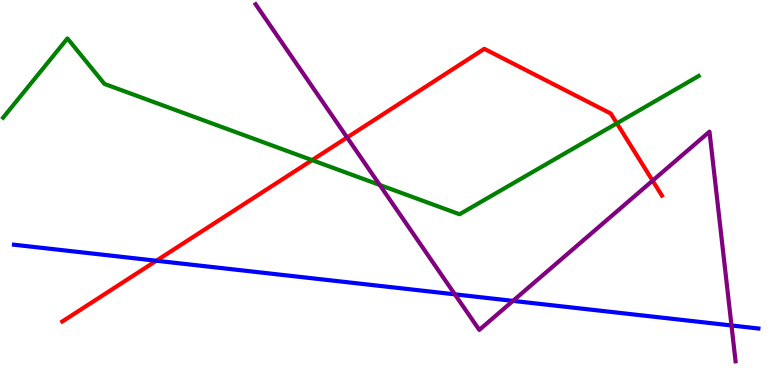[{'lines': ['blue', 'red'], 'intersections': [{'x': 2.02, 'y': 3.23}]}, {'lines': ['green', 'red'], 'intersections': [{'x': 4.03, 'y': 5.84}, {'x': 7.96, 'y': 6.8}]}, {'lines': ['purple', 'red'], 'intersections': [{'x': 4.48, 'y': 6.43}, {'x': 8.42, 'y': 5.31}]}, {'lines': ['blue', 'green'], 'intersections': []}, {'lines': ['blue', 'purple'], 'intersections': [{'x': 5.87, 'y': 2.36}, {'x': 6.62, 'y': 2.19}, {'x': 9.44, 'y': 1.55}]}, {'lines': ['green', 'purple'], 'intersections': [{'x': 4.9, 'y': 5.2}]}]